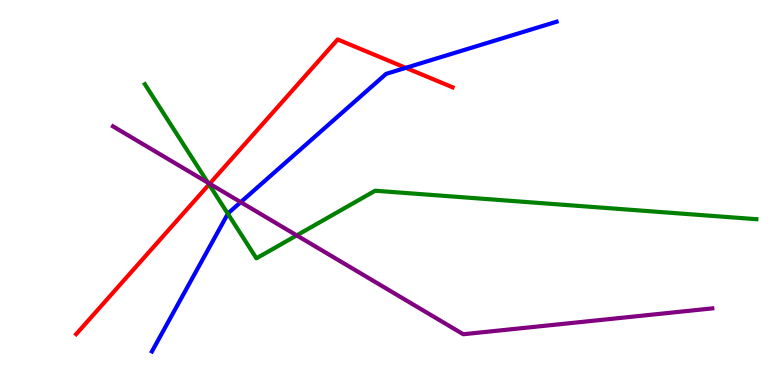[{'lines': ['blue', 'red'], 'intersections': [{'x': 5.24, 'y': 8.24}]}, {'lines': ['green', 'red'], 'intersections': [{'x': 2.7, 'y': 5.21}]}, {'lines': ['purple', 'red'], 'intersections': [{'x': 2.71, 'y': 5.23}]}, {'lines': ['blue', 'green'], 'intersections': [{'x': 2.94, 'y': 4.45}]}, {'lines': ['blue', 'purple'], 'intersections': [{'x': 3.11, 'y': 4.75}]}, {'lines': ['green', 'purple'], 'intersections': [{'x': 2.68, 'y': 5.25}, {'x': 3.83, 'y': 3.89}]}]